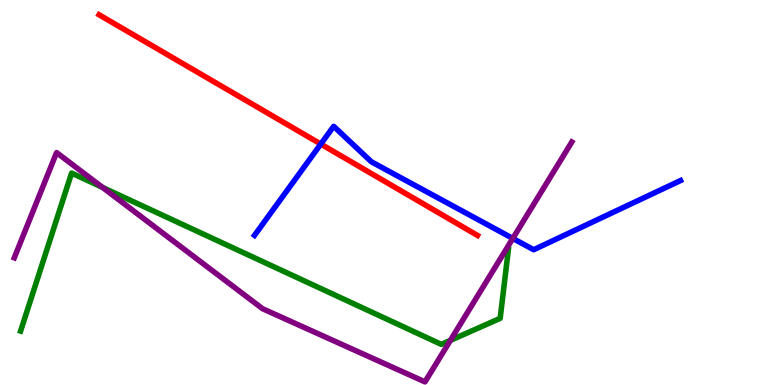[{'lines': ['blue', 'red'], 'intersections': [{'x': 4.14, 'y': 6.26}]}, {'lines': ['green', 'red'], 'intersections': []}, {'lines': ['purple', 'red'], 'intersections': []}, {'lines': ['blue', 'green'], 'intersections': []}, {'lines': ['blue', 'purple'], 'intersections': [{'x': 6.62, 'y': 3.81}]}, {'lines': ['green', 'purple'], 'intersections': [{'x': 1.32, 'y': 5.13}, {'x': 5.81, 'y': 1.16}]}]